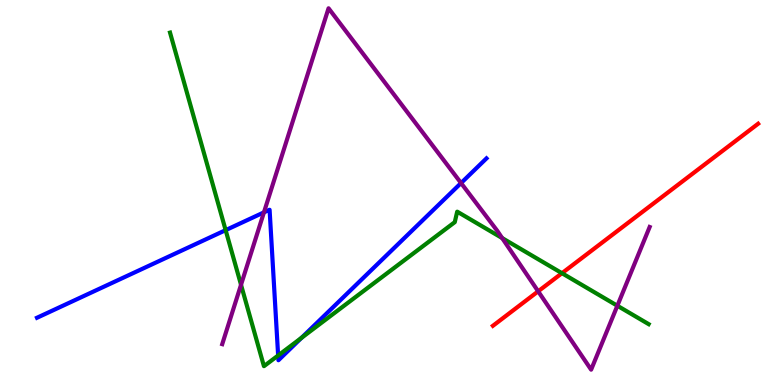[{'lines': ['blue', 'red'], 'intersections': []}, {'lines': ['green', 'red'], 'intersections': [{'x': 7.25, 'y': 2.9}]}, {'lines': ['purple', 'red'], 'intersections': [{'x': 6.94, 'y': 2.43}]}, {'lines': ['blue', 'green'], 'intersections': [{'x': 2.91, 'y': 4.02}, {'x': 3.59, 'y': 0.767}, {'x': 3.89, 'y': 1.22}]}, {'lines': ['blue', 'purple'], 'intersections': [{'x': 3.41, 'y': 4.48}, {'x': 5.95, 'y': 5.25}]}, {'lines': ['green', 'purple'], 'intersections': [{'x': 3.11, 'y': 2.6}, {'x': 6.48, 'y': 3.82}, {'x': 7.97, 'y': 2.06}]}]